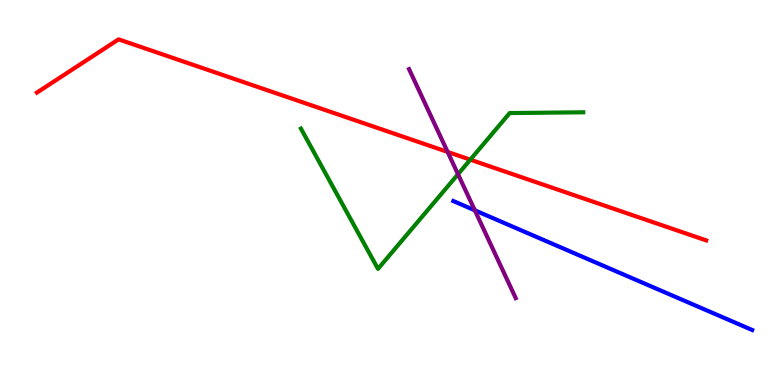[{'lines': ['blue', 'red'], 'intersections': []}, {'lines': ['green', 'red'], 'intersections': [{'x': 6.07, 'y': 5.85}]}, {'lines': ['purple', 'red'], 'intersections': [{'x': 5.78, 'y': 6.05}]}, {'lines': ['blue', 'green'], 'intersections': []}, {'lines': ['blue', 'purple'], 'intersections': [{'x': 6.13, 'y': 4.54}]}, {'lines': ['green', 'purple'], 'intersections': [{'x': 5.91, 'y': 5.47}]}]